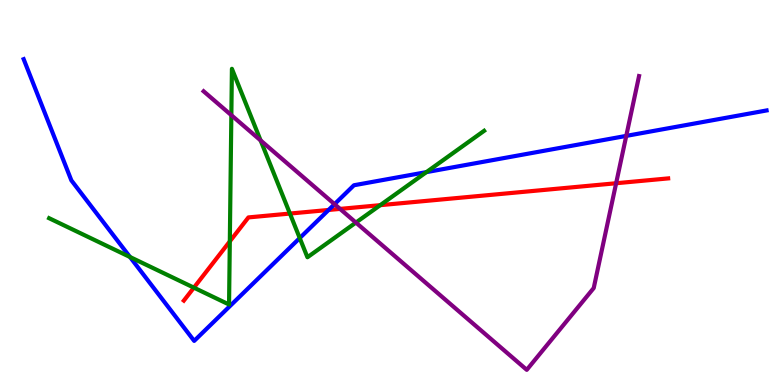[{'lines': ['blue', 'red'], 'intersections': [{'x': 4.24, 'y': 4.55}]}, {'lines': ['green', 'red'], 'intersections': [{'x': 2.5, 'y': 2.53}, {'x': 2.97, 'y': 3.73}, {'x': 3.74, 'y': 4.45}, {'x': 4.91, 'y': 4.67}]}, {'lines': ['purple', 'red'], 'intersections': [{'x': 4.39, 'y': 4.57}, {'x': 7.95, 'y': 5.24}]}, {'lines': ['blue', 'green'], 'intersections': [{'x': 1.68, 'y': 3.32}, {'x': 3.87, 'y': 3.82}, {'x': 5.5, 'y': 5.53}]}, {'lines': ['blue', 'purple'], 'intersections': [{'x': 4.32, 'y': 4.7}, {'x': 8.08, 'y': 6.47}]}, {'lines': ['green', 'purple'], 'intersections': [{'x': 2.99, 'y': 7.01}, {'x': 3.36, 'y': 6.35}, {'x': 4.59, 'y': 4.22}]}]